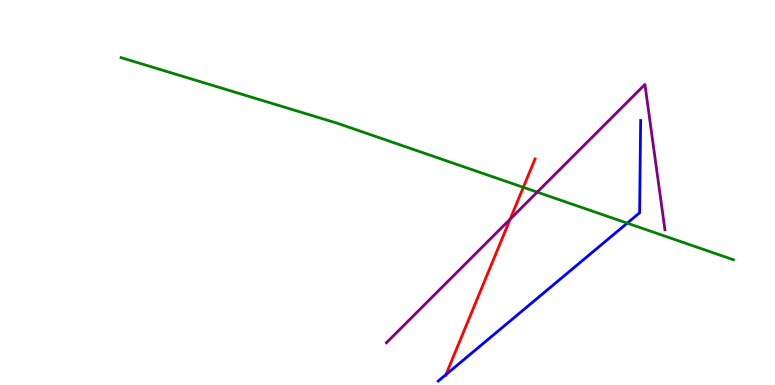[{'lines': ['blue', 'red'], 'intersections': [{'x': 5.75, 'y': 0.27}]}, {'lines': ['green', 'red'], 'intersections': [{'x': 6.75, 'y': 5.13}]}, {'lines': ['purple', 'red'], 'intersections': [{'x': 6.58, 'y': 4.31}]}, {'lines': ['blue', 'green'], 'intersections': [{'x': 8.09, 'y': 4.2}]}, {'lines': ['blue', 'purple'], 'intersections': []}, {'lines': ['green', 'purple'], 'intersections': [{'x': 6.93, 'y': 5.01}]}]